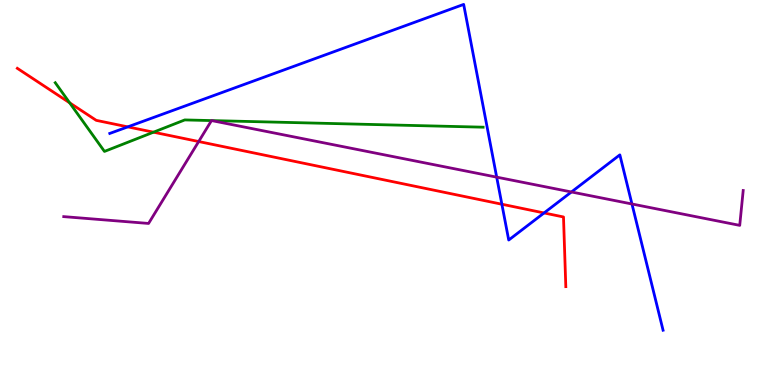[{'lines': ['blue', 'red'], 'intersections': [{'x': 1.65, 'y': 6.7}, {'x': 6.48, 'y': 4.7}, {'x': 7.02, 'y': 4.47}]}, {'lines': ['green', 'red'], 'intersections': [{'x': 0.899, 'y': 7.33}, {'x': 1.98, 'y': 6.57}]}, {'lines': ['purple', 'red'], 'intersections': [{'x': 2.56, 'y': 6.32}]}, {'lines': ['blue', 'green'], 'intersections': []}, {'lines': ['blue', 'purple'], 'intersections': [{'x': 6.41, 'y': 5.4}, {'x': 7.37, 'y': 5.01}, {'x': 8.15, 'y': 4.7}]}, {'lines': ['green', 'purple'], 'intersections': [{'x': 2.73, 'y': 6.87}, {'x': 2.73, 'y': 6.87}]}]